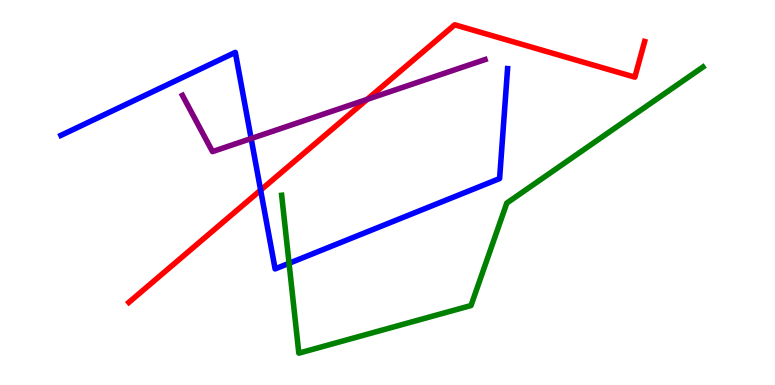[{'lines': ['blue', 'red'], 'intersections': [{'x': 3.36, 'y': 5.06}]}, {'lines': ['green', 'red'], 'intersections': []}, {'lines': ['purple', 'red'], 'intersections': [{'x': 4.74, 'y': 7.42}]}, {'lines': ['blue', 'green'], 'intersections': [{'x': 3.73, 'y': 3.16}]}, {'lines': ['blue', 'purple'], 'intersections': [{'x': 3.24, 'y': 6.4}]}, {'lines': ['green', 'purple'], 'intersections': []}]